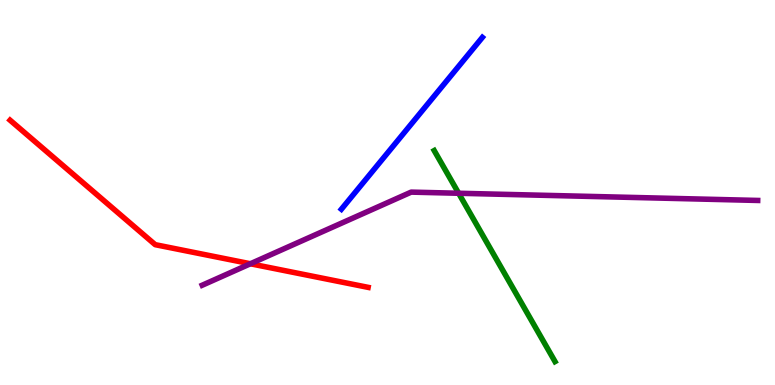[{'lines': ['blue', 'red'], 'intersections': []}, {'lines': ['green', 'red'], 'intersections': []}, {'lines': ['purple', 'red'], 'intersections': [{'x': 3.23, 'y': 3.15}]}, {'lines': ['blue', 'green'], 'intersections': []}, {'lines': ['blue', 'purple'], 'intersections': []}, {'lines': ['green', 'purple'], 'intersections': [{'x': 5.92, 'y': 4.98}]}]